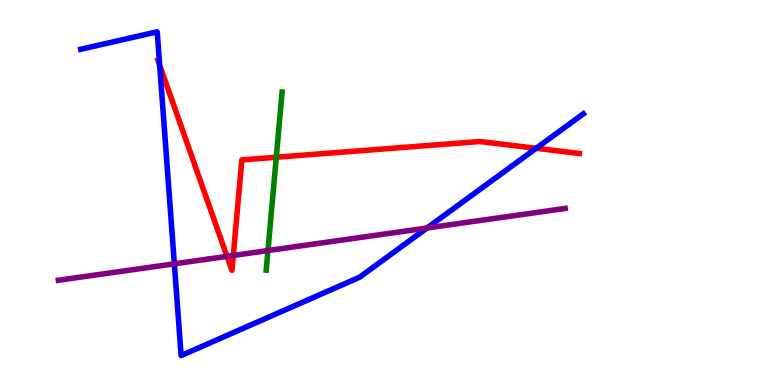[{'lines': ['blue', 'red'], 'intersections': [{'x': 2.06, 'y': 8.3}, {'x': 6.92, 'y': 6.15}]}, {'lines': ['green', 'red'], 'intersections': [{'x': 3.56, 'y': 5.92}]}, {'lines': ['purple', 'red'], 'intersections': [{'x': 2.93, 'y': 3.34}, {'x': 3.01, 'y': 3.36}]}, {'lines': ['blue', 'green'], 'intersections': []}, {'lines': ['blue', 'purple'], 'intersections': [{'x': 2.25, 'y': 3.15}, {'x': 5.51, 'y': 4.08}]}, {'lines': ['green', 'purple'], 'intersections': [{'x': 3.46, 'y': 3.49}]}]